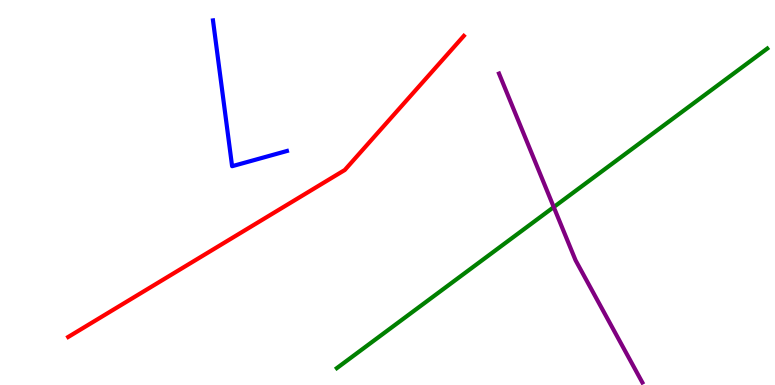[{'lines': ['blue', 'red'], 'intersections': []}, {'lines': ['green', 'red'], 'intersections': []}, {'lines': ['purple', 'red'], 'intersections': []}, {'lines': ['blue', 'green'], 'intersections': []}, {'lines': ['blue', 'purple'], 'intersections': []}, {'lines': ['green', 'purple'], 'intersections': [{'x': 7.15, 'y': 4.62}]}]